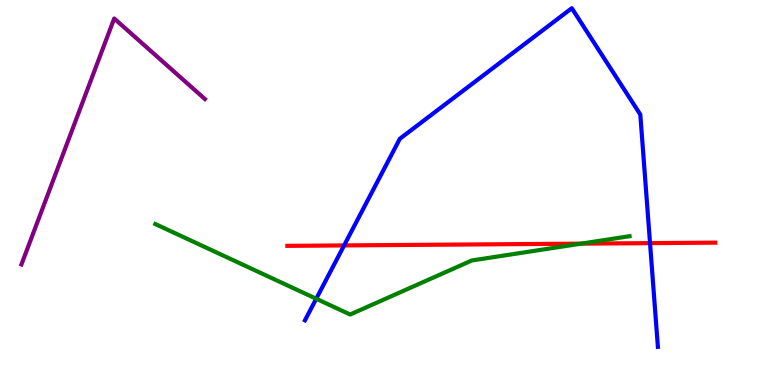[{'lines': ['blue', 'red'], 'intersections': [{'x': 4.44, 'y': 3.63}, {'x': 8.39, 'y': 3.69}]}, {'lines': ['green', 'red'], 'intersections': [{'x': 7.5, 'y': 3.67}]}, {'lines': ['purple', 'red'], 'intersections': []}, {'lines': ['blue', 'green'], 'intersections': [{'x': 4.08, 'y': 2.24}]}, {'lines': ['blue', 'purple'], 'intersections': []}, {'lines': ['green', 'purple'], 'intersections': []}]